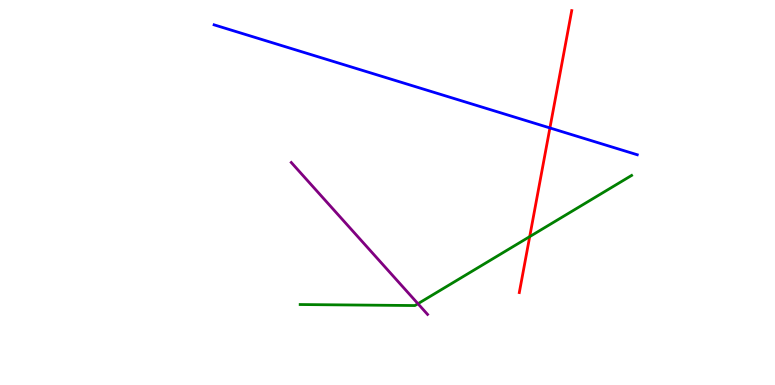[{'lines': ['blue', 'red'], 'intersections': [{'x': 7.1, 'y': 6.68}]}, {'lines': ['green', 'red'], 'intersections': [{'x': 6.83, 'y': 3.85}]}, {'lines': ['purple', 'red'], 'intersections': []}, {'lines': ['blue', 'green'], 'intersections': []}, {'lines': ['blue', 'purple'], 'intersections': []}, {'lines': ['green', 'purple'], 'intersections': [{'x': 5.39, 'y': 2.11}]}]